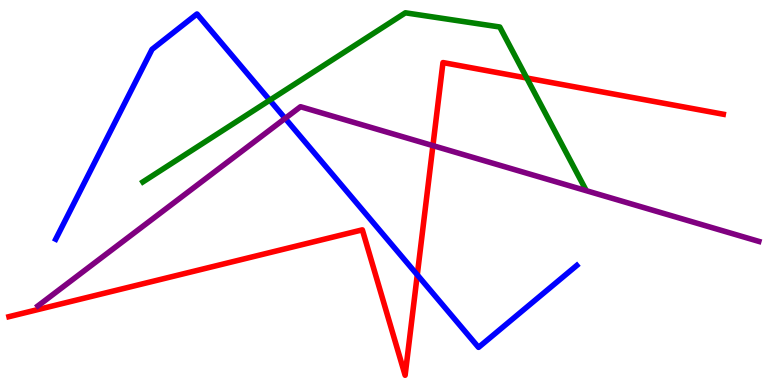[{'lines': ['blue', 'red'], 'intersections': [{'x': 5.38, 'y': 2.86}]}, {'lines': ['green', 'red'], 'intersections': [{'x': 6.8, 'y': 7.97}]}, {'lines': ['purple', 'red'], 'intersections': [{'x': 5.59, 'y': 6.22}]}, {'lines': ['blue', 'green'], 'intersections': [{'x': 3.48, 'y': 7.4}]}, {'lines': ['blue', 'purple'], 'intersections': [{'x': 3.68, 'y': 6.93}]}, {'lines': ['green', 'purple'], 'intersections': []}]